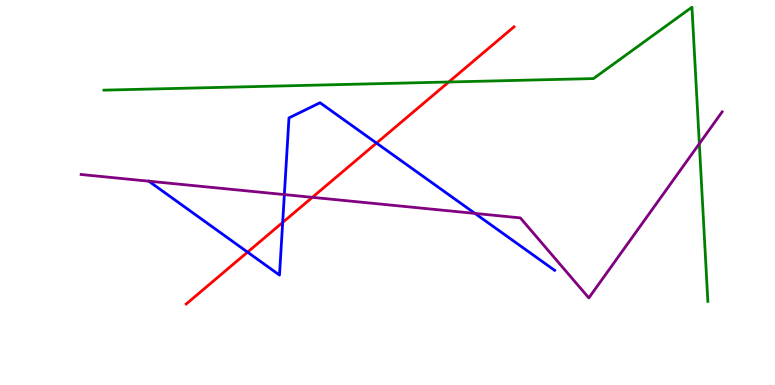[{'lines': ['blue', 'red'], 'intersections': [{'x': 3.19, 'y': 3.45}, {'x': 3.65, 'y': 4.22}, {'x': 4.86, 'y': 6.28}]}, {'lines': ['green', 'red'], 'intersections': [{'x': 5.79, 'y': 7.87}]}, {'lines': ['purple', 'red'], 'intersections': [{'x': 4.03, 'y': 4.87}]}, {'lines': ['blue', 'green'], 'intersections': []}, {'lines': ['blue', 'purple'], 'intersections': [{'x': 3.67, 'y': 4.95}, {'x': 6.13, 'y': 4.46}]}, {'lines': ['green', 'purple'], 'intersections': [{'x': 9.02, 'y': 6.27}]}]